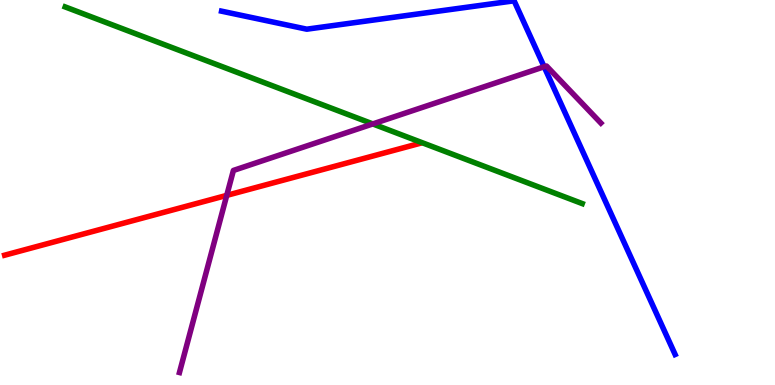[{'lines': ['blue', 'red'], 'intersections': []}, {'lines': ['green', 'red'], 'intersections': []}, {'lines': ['purple', 'red'], 'intersections': [{'x': 2.93, 'y': 4.93}]}, {'lines': ['blue', 'green'], 'intersections': []}, {'lines': ['blue', 'purple'], 'intersections': [{'x': 7.02, 'y': 8.27}]}, {'lines': ['green', 'purple'], 'intersections': [{'x': 4.81, 'y': 6.78}]}]